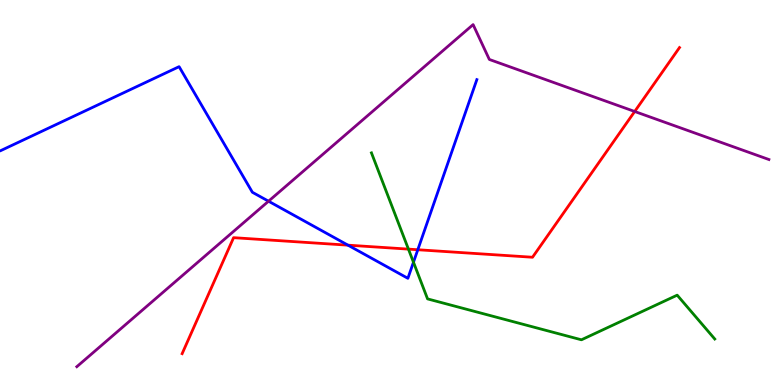[{'lines': ['blue', 'red'], 'intersections': [{'x': 4.49, 'y': 3.63}, {'x': 5.39, 'y': 3.51}]}, {'lines': ['green', 'red'], 'intersections': [{'x': 5.27, 'y': 3.53}]}, {'lines': ['purple', 'red'], 'intersections': [{'x': 8.19, 'y': 7.1}]}, {'lines': ['blue', 'green'], 'intersections': [{'x': 5.34, 'y': 3.19}]}, {'lines': ['blue', 'purple'], 'intersections': [{'x': 3.46, 'y': 4.77}]}, {'lines': ['green', 'purple'], 'intersections': []}]